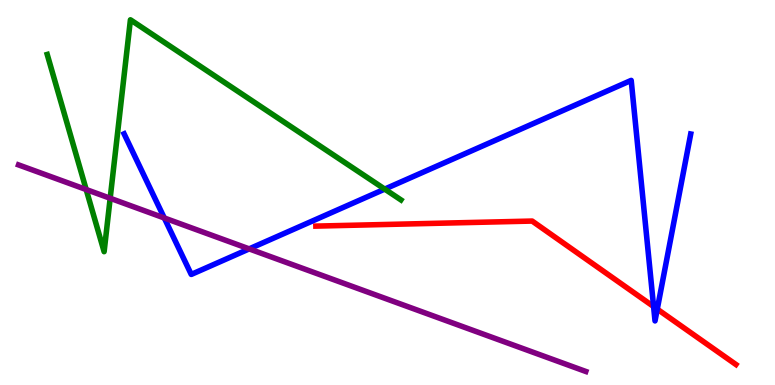[{'lines': ['blue', 'red'], 'intersections': [{'x': 8.43, 'y': 2.04}, {'x': 8.48, 'y': 1.97}]}, {'lines': ['green', 'red'], 'intersections': []}, {'lines': ['purple', 'red'], 'intersections': []}, {'lines': ['blue', 'green'], 'intersections': [{'x': 4.96, 'y': 5.09}]}, {'lines': ['blue', 'purple'], 'intersections': [{'x': 2.12, 'y': 4.34}, {'x': 3.22, 'y': 3.54}]}, {'lines': ['green', 'purple'], 'intersections': [{'x': 1.11, 'y': 5.08}, {'x': 1.42, 'y': 4.85}]}]